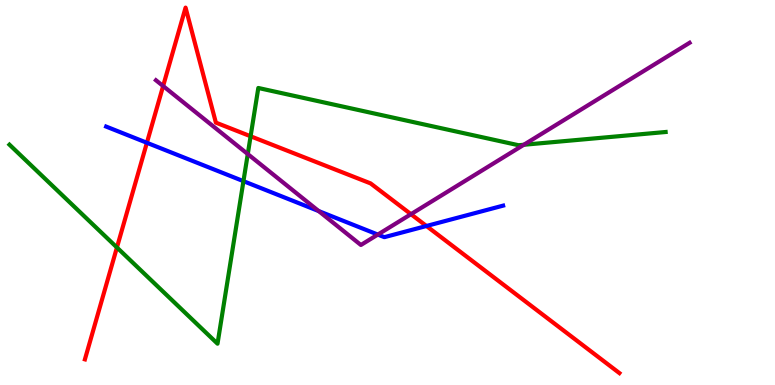[{'lines': ['blue', 'red'], 'intersections': [{'x': 1.9, 'y': 6.29}, {'x': 5.5, 'y': 4.13}]}, {'lines': ['green', 'red'], 'intersections': [{'x': 1.51, 'y': 3.57}, {'x': 3.23, 'y': 6.46}]}, {'lines': ['purple', 'red'], 'intersections': [{'x': 2.1, 'y': 7.77}, {'x': 5.3, 'y': 4.44}]}, {'lines': ['blue', 'green'], 'intersections': [{'x': 3.14, 'y': 5.29}]}, {'lines': ['blue', 'purple'], 'intersections': [{'x': 4.11, 'y': 4.52}, {'x': 4.88, 'y': 3.91}]}, {'lines': ['green', 'purple'], 'intersections': [{'x': 3.2, 'y': 6.0}, {'x': 6.76, 'y': 6.24}]}]